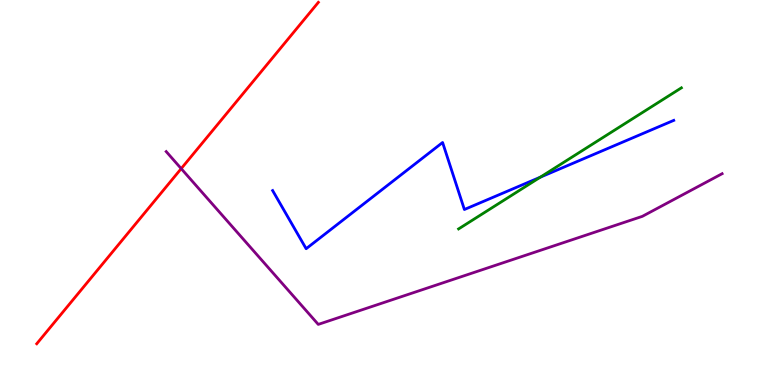[{'lines': ['blue', 'red'], 'intersections': []}, {'lines': ['green', 'red'], 'intersections': []}, {'lines': ['purple', 'red'], 'intersections': [{'x': 2.34, 'y': 5.62}]}, {'lines': ['blue', 'green'], 'intersections': [{'x': 6.97, 'y': 5.4}]}, {'lines': ['blue', 'purple'], 'intersections': []}, {'lines': ['green', 'purple'], 'intersections': []}]